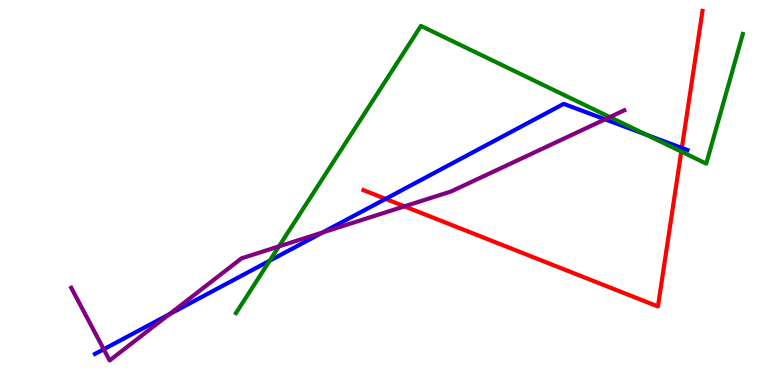[{'lines': ['blue', 'red'], 'intersections': [{'x': 4.98, 'y': 4.83}, {'x': 8.8, 'y': 6.16}]}, {'lines': ['green', 'red'], 'intersections': [{'x': 8.79, 'y': 6.06}]}, {'lines': ['purple', 'red'], 'intersections': [{'x': 5.22, 'y': 4.64}]}, {'lines': ['blue', 'green'], 'intersections': [{'x': 3.48, 'y': 3.23}, {'x': 8.34, 'y': 6.5}]}, {'lines': ['blue', 'purple'], 'intersections': [{'x': 1.34, 'y': 0.929}, {'x': 2.18, 'y': 1.84}, {'x': 4.16, 'y': 3.96}, {'x': 7.81, 'y': 6.9}]}, {'lines': ['green', 'purple'], 'intersections': [{'x': 3.6, 'y': 3.6}, {'x': 7.87, 'y': 6.96}]}]